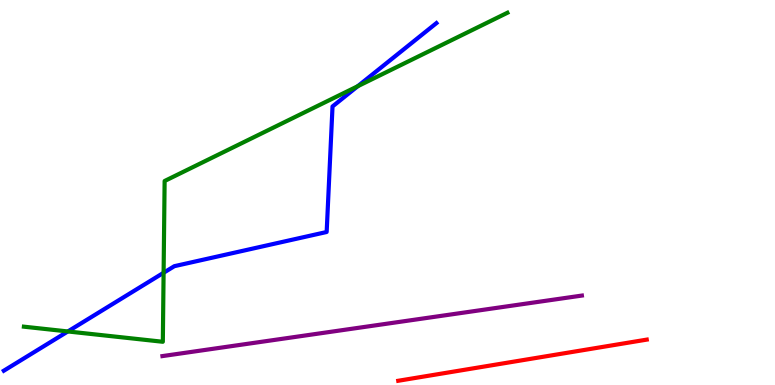[{'lines': ['blue', 'red'], 'intersections': []}, {'lines': ['green', 'red'], 'intersections': []}, {'lines': ['purple', 'red'], 'intersections': []}, {'lines': ['blue', 'green'], 'intersections': [{'x': 0.876, 'y': 1.39}, {'x': 2.11, 'y': 2.92}, {'x': 4.62, 'y': 7.76}]}, {'lines': ['blue', 'purple'], 'intersections': []}, {'lines': ['green', 'purple'], 'intersections': []}]